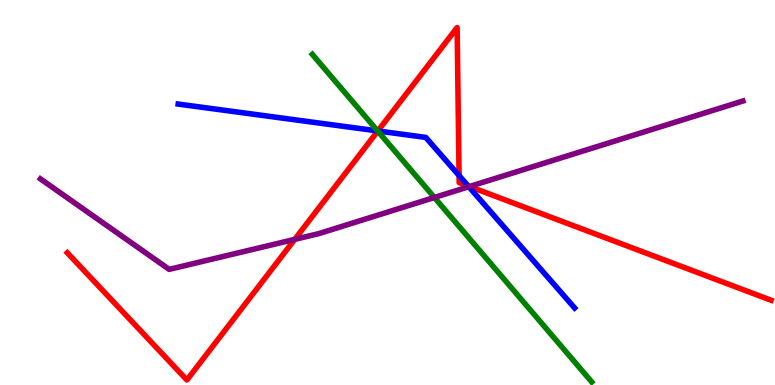[{'lines': ['blue', 'red'], 'intersections': [{'x': 4.88, 'y': 6.6}, {'x': 5.92, 'y': 5.44}, {'x': 6.04, 'y': 5.17}]}, {'lines': ['green', 'red'], 'intersections': [{'x': 4.87, 'y': 6.6}]}, {'lines': ['purple', 'red'], 'intersections': [{'x': 3.8, 'y': 3.78}, {'x': 6.06, 'y': 5.16}]}, {'lines': ['blue', 'green'], 'intersections': [{'x': 4.87, 'y': 6.6}]}, {'lines': ['blue', 'purple'], 'intersections': [{'x': 6.05, 'y': 5.15}]}, {'lines': ['green', 'purple'], 'intersections': [{'x': 5.61, 'y': 4.87}]}]